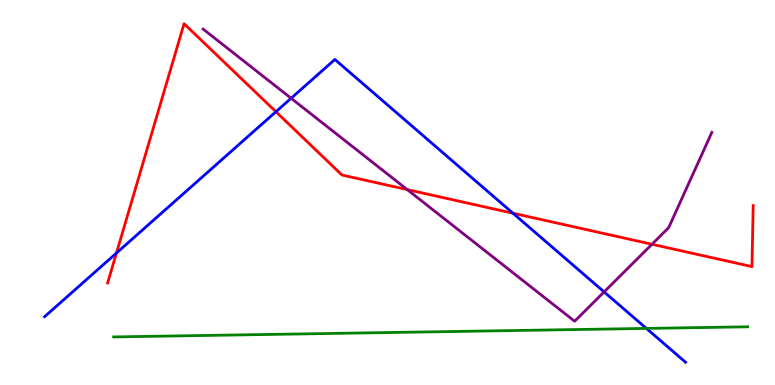[{'lines': ['blue', 'red'], 'intersections': [{'x': 1.5, 'y': 3.43}, {'x': 3.56, 'y': 7.1}, {'x': 6.62, 'y': 4.46}]}, {'lines': ['green', 'red'], 'intersections': []}, {'lines': ['purple', 'red'], 'intersections': [{'x': 5.25, 'y': 5.08}, {'x': 8.41, 'y': 3.66}]}, {'lines': ['blue', 'green'], 'intersections': [{'x': 8.34, 'y': 1.47}]}, {'lines': ['blue', 'purple'], 'intersections': [{'x': 3.76, 'y': 7.45}, {'x': 7.79, 'y': 2.42}]}, {'lines': ['green', 'purple'], 'intersections': []}]